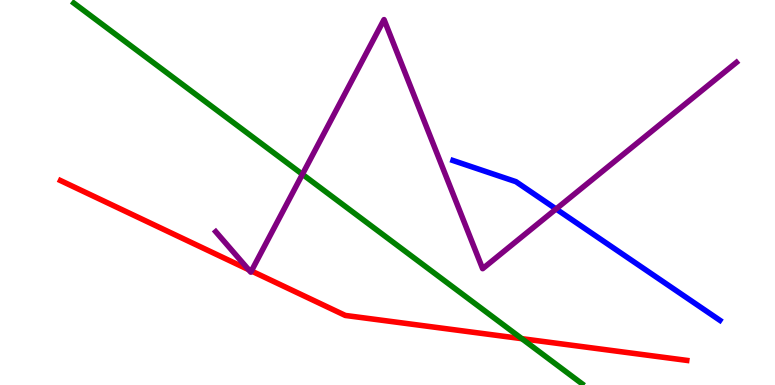[{'lines': ['blue', 'red'], 'intersections': []}, {'lines': ['green', 'red'], 'intersections': [{'x': 6.73, 'y': 1.2}]}, {'lines': ['purple', 'red'], 'intersections': [{'x': 3.21, 'y': 3.0}, {'x': 3.24, 'y': 2.96}]}, {'lines': ['blue', 'green'], 'intersections': []}, {'lines': ['blue', 'purple'], 'intersections': [{'x': 7.18, 'y': 4.57}]}, {'lines': ['green', 'purple'], 'intersections': [{'x': 3.9, 'y': 5.47}]}]